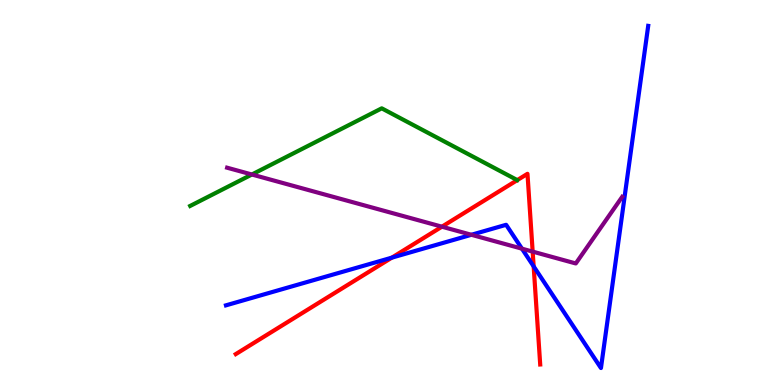[{'lines': ['blue', 'red'], 'intersections': [{'x': 5.06, 'y': 3.31}, {'x': 6.89, 'y': 3.08}]}, {'lines': ['green', 'red'], 'intersections': []}, {'lines': ['purple', 'red'], 'intersections': [{'x': 5.7, 'y': 4.11}, {'x': 6.87, 'y': 3.46}]}, {'lines': ['blue', 'green'], 'intersections': []}, {'lines': ['blue', 'purple'], 'intersections': [{'x': 6.08, 'y': 3.9}, {'x': 6.73, 'y': 3.54}]}, {'lines': ['green', 'purple'], 'intersections': [{'x': 3.25, 'y': 5.47}]}]